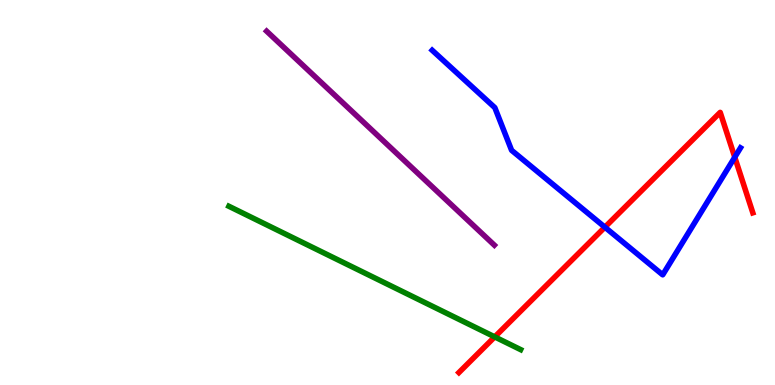[{'lines': ['blue', 'red'], 'intersections': [{'x': 7.81, 'y': 4.1}, {'x': 9.48, 'y': 5.92}]}, {'lines': ['green', 'red'], 'intersections': [{'x': 6.38, 'y': 1.25}]}, {'lines': ['purple', 'red'], 'intersections': []}, {'lines': ['blue', 'green'], 'intersections': []}, {'lines': ['blue', 'purple'], 'intersections': []}, {'lines': ['green', 'purple'], 'intersections': []}]